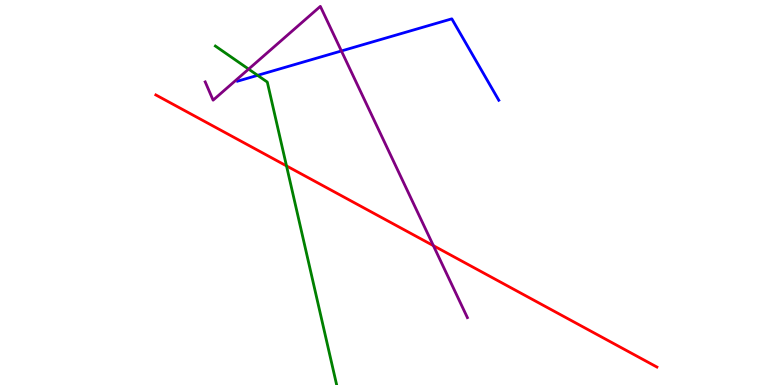[{'lines': ['blue', 'red'], 'intersections': []}, {'lines': ['green', 'red'], 'intersections': [{'x': 3.7, 'y': 5.69}]}, {'lines': ['purple', 'red'], 'intersections': [{'x': 5.59, 'y': 3.62}]}, {'lines': ['blue', 'green'], 'intersections': [{'x': 3.32, 'y': 8.04}]}, {'lines': ['blue', 'purple'], 'intersections': [{'x': 4.41, 'y': 8.68}]}, {'lines': ['green', 'purple'], 'intersections': [{'x': 3.21, 'y': 8.2}]}]